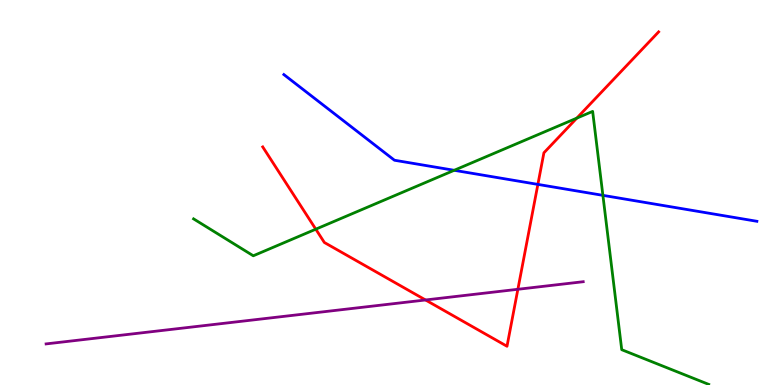[{'lines': ['blue', 'red'], 'intersections': [{'x': 6.94, 'y': 5.21}]}, {'lines': ['green', 'red'], 'intersections': [{'x': 4.07, 'y': 4.05}, {'x': 7.44, 'y': 6.93}]}, {'lines': ['purple', 'red'], 'intersections': [{'x': 5.49, 'y': 2.21}, {'x': 6.68, 'y': 2.49}]}, {'lines': ['blue', 'green'], 'intersections': [{'x': 5.86, 'y': 5.58}, {'x': 7.78, 'y': 4.93}]}, {'lines': ['blue', 'purple'], 'intersections': []}, {'lines': ['green', 'purple'], 'intersections': []}]